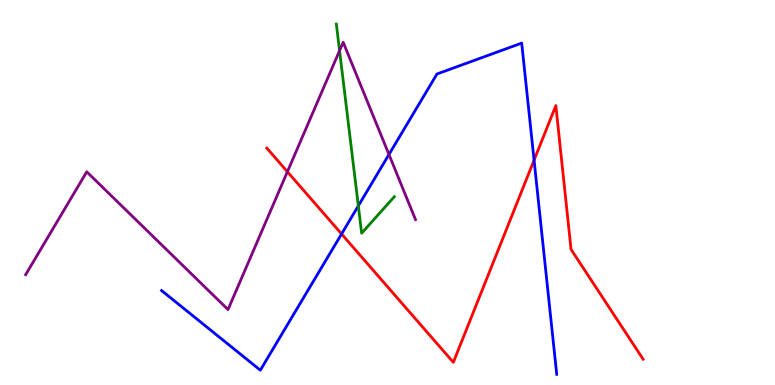[{'lines': ['blue', 'red'], 'intersections': [{'x': 4.41, 'y': 3.92}, {'x': 6.89, 'y': 5.84}]}, {'lines': ['green', 'red'], 'intersections': []}, {'lines': ['purple', 'red'], 'intersections': [{'x': 3.71, 'y': 5.54}]}, {'lines': ['blue', 'green'], 'intersections': [{'x': 4.62, 'y': 4.65}]}, {'lines': ['blue', 'purple'], 'intersections': [{'x': 5.02, 'y': 5.99}]}, {'lines': ['green', 'purple'], 'intersections': [{'x': 4.38, 'y': 8.68}]}]